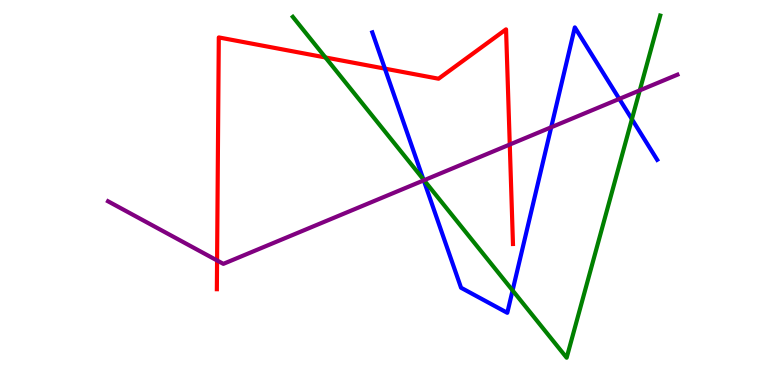[{'lines': ['blue', 'red'], 'intersections': [{'x': 4.97, 'y': 8.22}]}, {'lines': ['green', 'red'], 'intersections': [{'x': 4.2, 'y': 8.51}]}, {'lines': ['purple', 'red'], 'intersections': [{'x': 2.8, 'y': 3.23}, {'x': 6.58, 'y': 6.25}]}, {'lines': ['blue', 'green'], 'intersections': [{'x': 5.46, 'y': 5.34}, {'x': 6.61, 'y': 2.46}, {'x': 8.15, 'y': 6.91}]}, {'lines': ['blue', 'purple'], 'intersections': [{'x': 5.47, 'y': 5.31}, {'x': 7.11, 'y': 6.69}, {'x': 7.99, 'y': 7.43}]}, {'lines': ['green', 'purple'], 'intersections': [{'x': 5.47, 'y': 5.32}, {'x': 8.26, 'y': 7.65}]}]